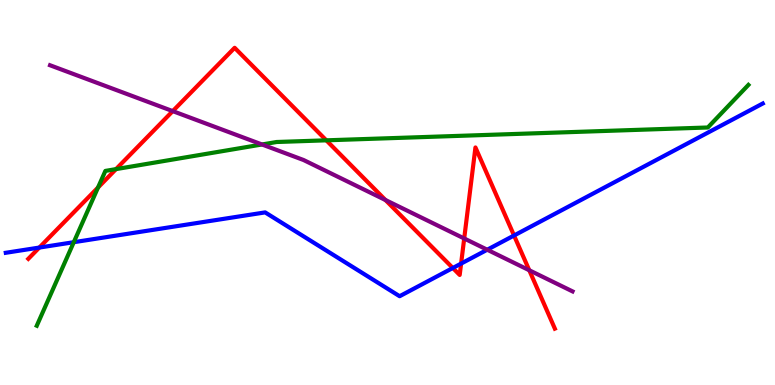[{'lines': ['blue', 'red'], 'intersections': [{'x': 0.507, 'y': 3.57}, {'x': 5.84, 'y': 3.04}, {'x': 5.95, 'y': 3.15}, {'x': 6.63, 'y': 3.88}]}, {'lines': ['green', 'red'], 'intersections': [{'x': 1.26, 'y': 5.13}, {'x': 1.5, 'y': 5.61}, {'x': 4.21, 'y': 6.36}]}, {'lines': ['purple', 'red'], 'intersections': [{'x': 2.23, 'y': 7.11}, {'x': 4.97, 'y': 4.8}, {'x': 5.99, 'y': 3.81}, {'x': 6.83, 'y': 2.98}]}, {'lines': ['blue', 'green'], 'intersections': [{'x': 0.952, 'y': 3.71}]}, {'lines': ['blue', 'purple'], 'intersections': [{'x': 6.29, 'y': 3.51}]}, {'lines': ['green', 'purple'], 'intersections': [{'x': 3.38, 'y': 6.25}]}]